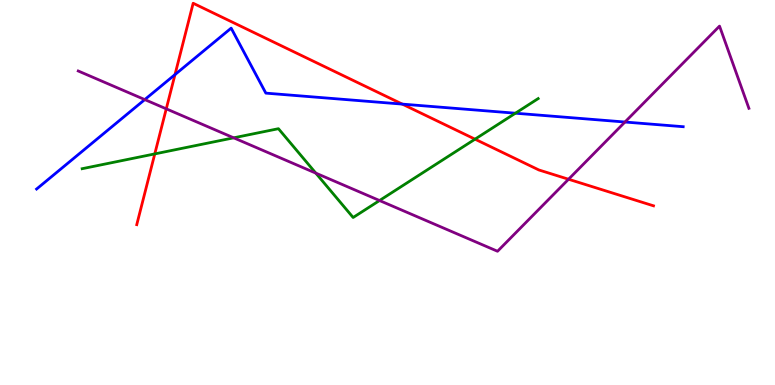[{'lines': ['blue', 'red'], 'intersections': [{'x': 2.26, 'y': 8.06}, {'x': 5.19, 'y': 7.3}]}, {'lines': ['green', 'red'], 'intersections': [{'x': 2.0, 'y': 6.0}, {'x': 6.13, 'y': 6.39}]}, {'lines': ['purple', 'red'], 'intersections': [{'x': 2.15, 'y': 7.17}, {'x': 7.34, 'y': 5.34}]}, {'lines': ['blue', 'green'], 'intersections': [{'x': 6.65, 'y': 7.06}]}, {'lines': ['blue', 'purple'], 'intersections': [{'x': 1.87, 'y': 7.41}, {'x': 8.06, 'y': 6.83}]}, {'lines': ['green', 'purple'], 'intersections': [{'x': 3.02, 'y': 6.42}, {'x': 4.08, 'y': 5.5}, {'x': 4.9, 'y': 4.79}]}]